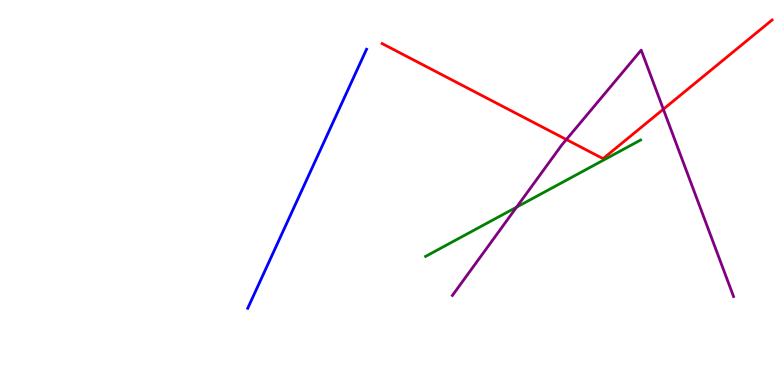[{'lines': ['blue', 'red'], 'intersections': []}, {'lines': ['green', 'red'], 'intersections': []}, {'lines': ['purple', 'red'], 'intersections': [{'x': 7.31, 'y': 6.38}, {'x': 8.56, 'y': 7.16}]}, {'lines': ['blue', 'green'], 'intersections': []}, {'lines': ['blue', 'purple'], 'intersections': []}, {'lines': ['green', 'purple'], 'intersections': [{'x': 6.67, 'y': 4.62}]}]